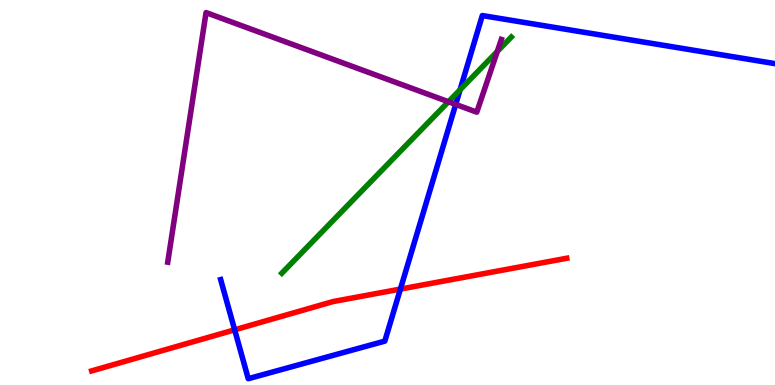[{'lines': ['blue', 'red'], 'intersections': [{'x': 3.03, 'y': 1.43}, {'x': 5.17, 'y': 2.49}]}, {'lines': ['green', 'red'], 'intersections': []}, {'lines': ['purple', 'red'], 'intersections': []}, {'lines': ['blue', 'green'], 'intersections': [{'x': 5.94, 'y': 7.67}]}, {'lines': ['blue', 'purple'], 'intersections': [{'x': 5.88, 'y': 7.29}]}, {'lines': ['green', 'purple'], 'intersections': [{'x': 5.79, 'y': 7.36}, {'x': 6.42, 'y': 8.66}]}]